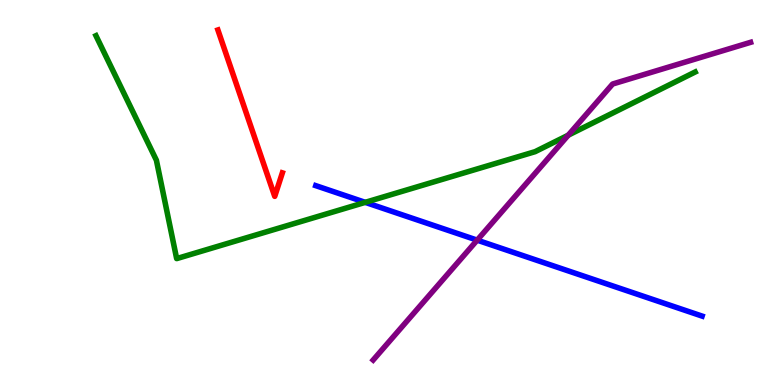[{'lines': ['blue', 'red'], 'intersections': []}, {'lines': ['green', 'red'], 'intersections': []}, {'lines': ['purple', 'red'], 'intersections': []}, {'lines': ['blue', 'green'], 'intersections': [{'x': 4.71, 'y': 4.74}]}, {'lines': ['blue', 'purple'], 'intersections': [{'x': 6.16, 'y': 3.76}]}, {'lines': ['green', 'purple'], 'intersections': [{'x': 7.33, 'y': 6.49}]}]